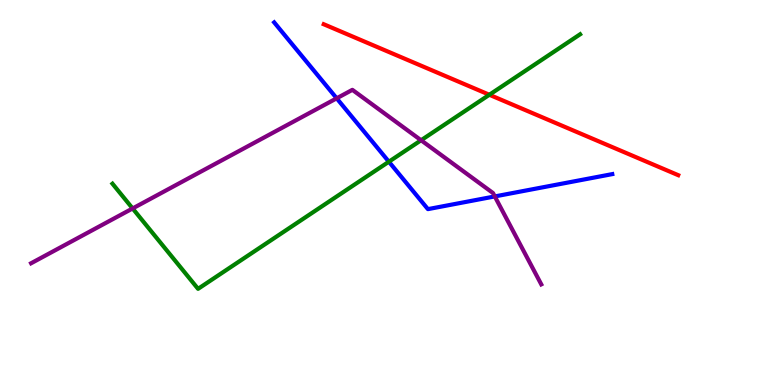[{'lines': ['blue', 'red'], 'intersections': []}, {'lines': ['green', 'red'], 'intersections': [{'x': 6.31, 'y': 7.54}]}, {'lines': ['purple', 'red'], 'intersections': []}, {'lines': ['blue', 'green'], 'intersections': [{'x': 5.02, 'y': 5.8}]}, {'lines': ['blue', 'purple'], 'intersections': [{'x': 4.34, 'y': 7.45}, {'x': 6.38, 'y': 4.9}]}, {'lines': ['green', 'purple'], 'intersections': [{'x': 1.71, 'y': 4.59}, {'x': 5.43, 'y': 6.36}]}]